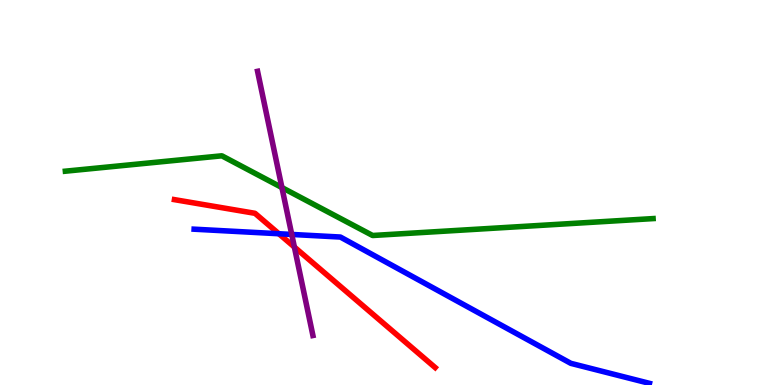[{'lines': ['blue', 'red'], 'intersections': [{'x': 3.6, 'y': 3.93}]}, {'lines': ['green', 'red'], 'intersections': []}, {'lines': ['purple', 'red'], 'intersections': [{'x': 3.8, 'y': 3.58}]}, {'lines': ['blue', 'green'], 'intersections': []}, {'lines': ['blue', 'purple'], 'intersections': [{'x': 3.76, 'y': 3.91}]}, {'lines': ['green', 'purple'], 'intersections': [{'x': 3.64, 'y': 5.13}]}]